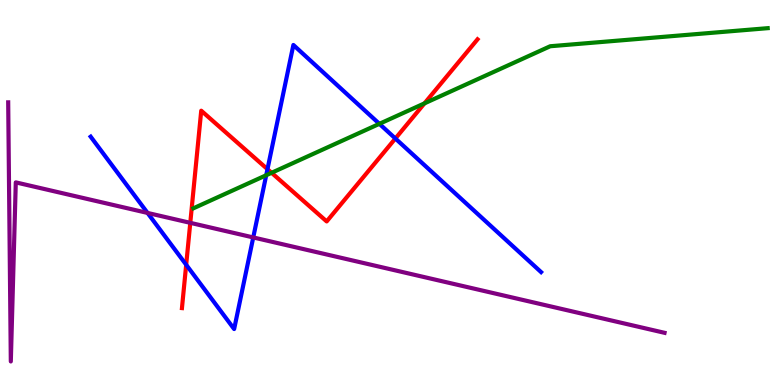[{'lines': ['blue', 'red'], 'intersections': [{'x': 2.4, 'y': 3.12}, {'x': 3.45, 'y': 5.61}, {'x': 5.1, 'y': 6.4}]}, {'lines': ['green', 'red'], 'intersections': [{'x': 3.5, 'y': 5.51}, {'x': 5.48, 'y': 7.32}]}, {'lines': ['purple', 'red'], 'intersections': [{'x': 2.46, 'y': 4.21}]}, {'lines': ['blue', 'green'], 'intersections': [{'x': 3.44, 'y': 5.45}, {'x': 4.9, 'y': 6.78}]}, {'lines': ['blue', 'purple'], 'intersections': [{'x': 1.9, 'y': 4.47}, {'x': 3.27, 'y': 3.83}]}, {'lines': ['green', 'purple'], 'intersections': []}]